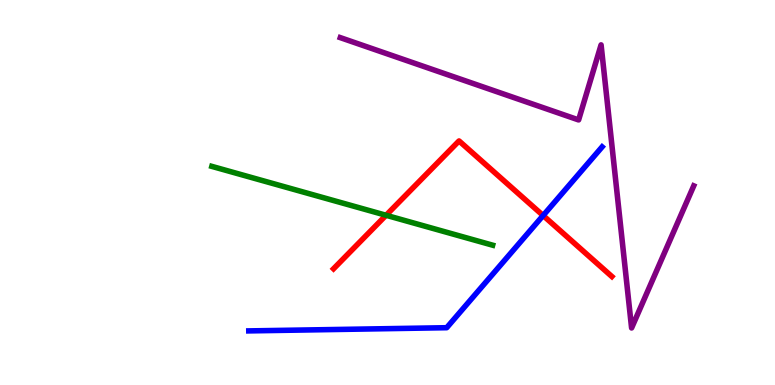[{'lines': ['blue', 'red'], 'intersections': [{'x': 7.01, 'y': 4.4}]}, {'lines': ['green', 'red'], 'intersections': [{'x': 4.98, 'y': 4.41}]}, {'lines': ['purple', 'red'], 'intersections': []}, {'lines': ['blue', 'green'], 'intersections': []}, {'lines': ['blue', 'purple'], 'intersections': []}, {'lines': ['green', 'purple'], 'intersections': []}]